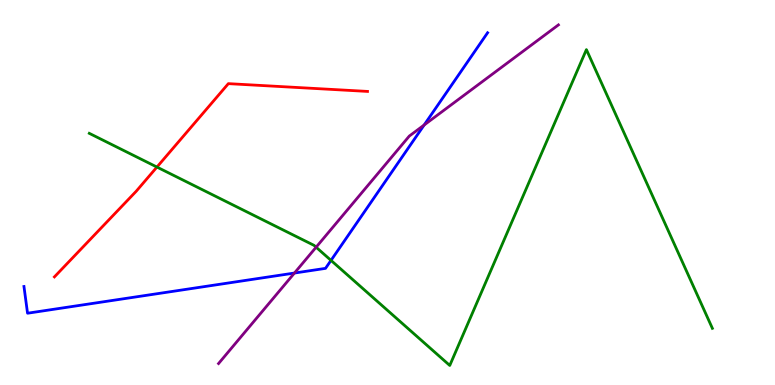[{'lines': ['blue', 'red'], 'intersections': []}, {'lines': ['green', 'red'], 'intersections': [{'x': 2.02, 'y': 5.66}]}, {'lines': ['purple', 'red'], 'intersections': []}, {'lines': ['blue', 'green'], 'intersections': [{'x': 4.27, 'y': 3.24}]}, {'lines': ['blue', 'purple'], 'intersections': [{'x': 3.8, 'y': 2.91}, {'x': 5.47, 'y': 6.75}]}, {'lines': ['green', 'purple'], 'intersections': [{'x': 4.08, 'y': 3.58}]}]